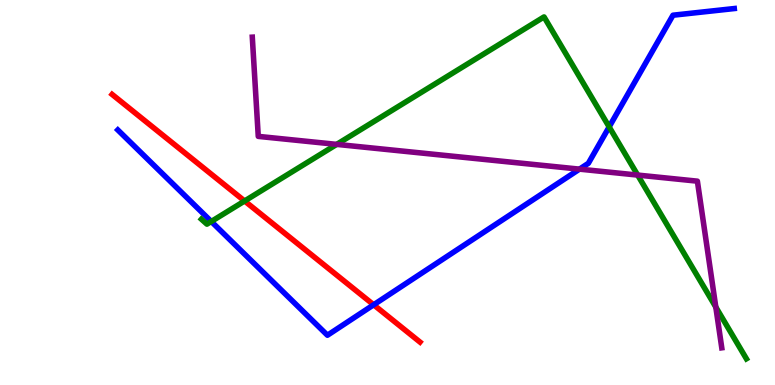[{'lines': ['blue', 'red'], 'intersections': [{'x': 4.82, 'y': 2.08}]}, {'lines': ['green', 'red'], 'intersections': [{'x': 3.16, 'y': 4.78}]}, {'lines': ['purple', 'red'], 'intersections': []}, {'lines': ['blue', 'green'], 'intersections': [{'x': 2.73, 'y': 4.25}, {'x': 7.86, 'y': 6.7}]}, {'lines': ['blue', 'purple'], 'intersections': [{'x': 7.48, 'y': 5.61}]}, {'lines': ['green', 'purple'], 'intersections': [{'x': 4.34, 'y': 6.25}, {'x': 8.23, 'y': 5.45}, {'x': 9.24, 'y': 2.02}]}]